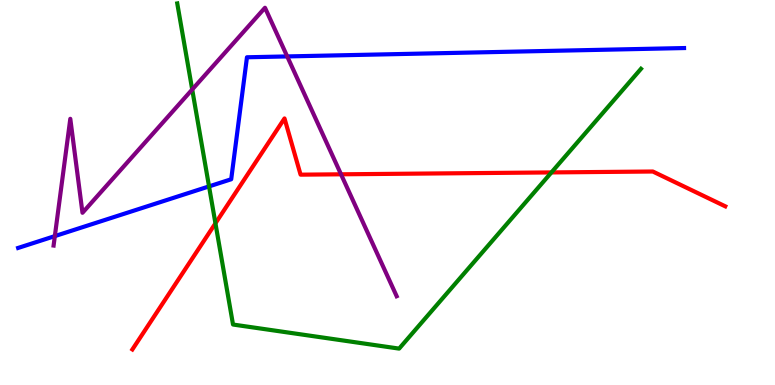[{'lines': ['blue', 'red'], 'intersections': []}, {'lines': ['green', 'red'], 'intersections': [{'x': 2.78, 'y': 4.2}, {'x': 7.12, 'y': 5.52}]}, {'lines': ['purple', 'red'], 'intersections': [{'x': 4.4, 'y': 5.47}]}, {'lines': ['blue', 'green'], 'intersections': [{'x': 2.7, 'y': 5.16}]}, {'lines': ['blue', 'purple'], 'intersections': [{'x': 0.708, 'y': 3.87}, {'x': 3.71, 'y': 8.53}]}, {'lines': ['green', 'purple'], 'intersections': [{'x': 2.48, 'y': 7.67}]}]